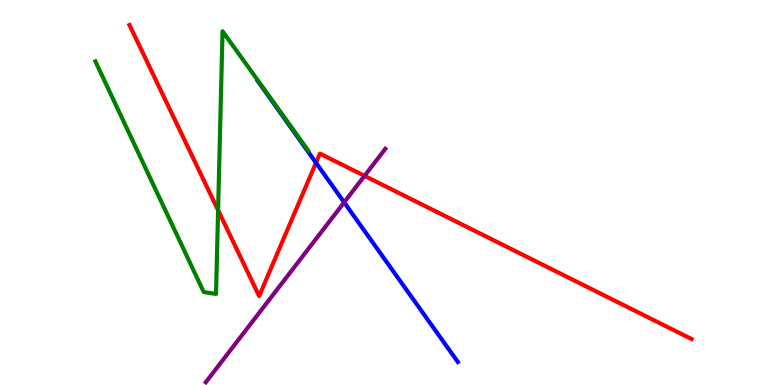[{'lines': ['blue', 'red'], 'intersections': [{'x': 4.08, 'y': 5.77}]}, {'lines': ['green', 'red'], 'intersections': [{'x': 2.81, 'y': 4.54}]}, {'lines': ['purple', 'red'], 'intersections': [{'x': 4.7, 'y': 5.43}]}, {'lines': ['blue', 'green'], 'intersections': []}, {'lines': ['blue', 'purple'], 'intersections': [{'x': 4.44, 'y': 4.74}]}, {'lines': ['green', 'purple'], 'intersections': []}]